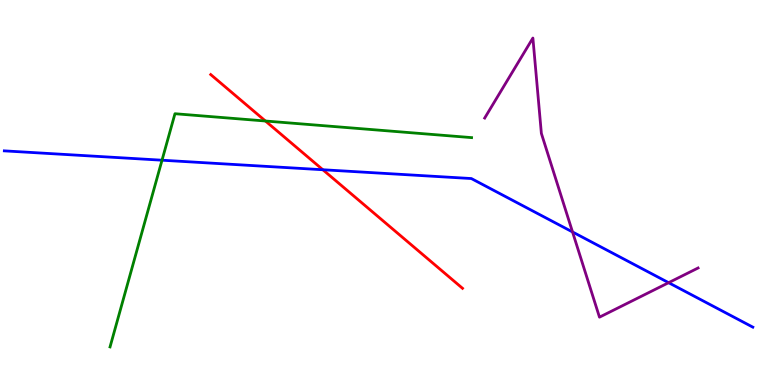[{'lines': ['blue', 'red'], 'intersections': [{'x': 4.17, 'y': 5.59}]}, {'lines': ['green', 'red'], 'intersections': [{'x': 3.43, 'y': 6.86}]}, {'lines': ['purple', 'red'], 'intersections': []}, {'lines': ['blue', 'green'], 'intersections': [{'x': 2.09, 'y': 5.84}]}, {'lines': ['blue', 'purple'], 'intersections': [{'x': 7.39, 'y': 3.97}, {'x': 8.63, 'y': 2.66}]}, {'lines': ['green', 'purple'], 'intersections': []}]